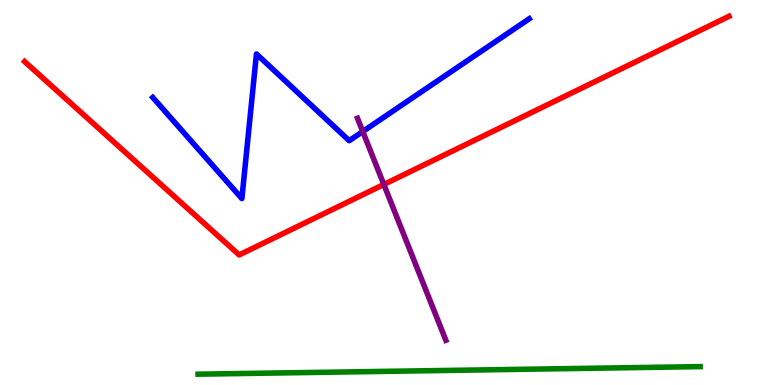[{'lines': ['blue', 'red'], 'intersections': []}, {'lines': ['green', 'red'], 'intersections': []}, {'lines': ['purple', 'red'], 'intersections': [{'x': 4.95, 'y': 5.21}]}, {'lines': ['blue', 'green'], 'intersections': []}, {'lines': ['blue', 'purple'], 'intersections': [{'x': 4.68, 'y': 6.58}]}, {'lines': ['green', 'purple'], 'intersections': []}]